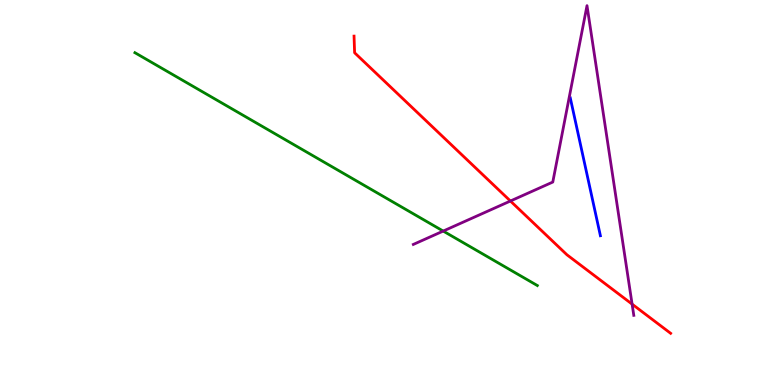[{'lines': ['blue', 'red'], 'intersections': []}, {'lines': ['green', 'red'], 'intersections': []}, {'lines': ['purple', 'red'], 'intersections': [{'x': 6.59, 'y': 4.78}, {'x': 8.16, 'y': 2.1}]}, {'lines': ['blue', 'green'], 'intersections': []}, {'lines': ['blue', 'purple'], 'intersections': []}, {'lines': ['green', 'purple'], 'intersections': [{'x': 5.72, 'y': 4.0}]}]